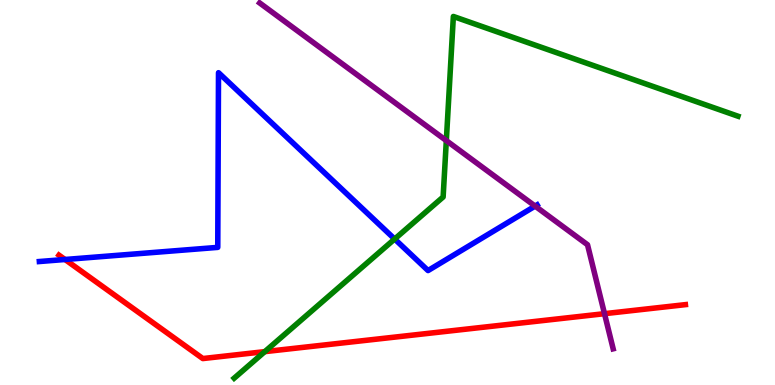[{'lines': ['blue', 'red'], 'intersections': [{'x': 0.839, 'y': 3.26}]}, {'lines': ['green', 'red'], 'intersections': [{'x': 3.42, 'y': 0.867}]}, {'lines': ['purple', 'red'], 'intersections': [{'x': 7.8, 'y': 1.85}]}, {'lines': ['blue', 'green'], 'intersections': [{'x': 5.09, 'y': 3.79}]}, {'lines': ['blue', 'purple'], 'intersections': [{'x': 6.9, 'y': 4.65}]}, {'lines': ['green', 'purple'], 'intersections': [{'x': 5.76, 'y': 6.35}]}]